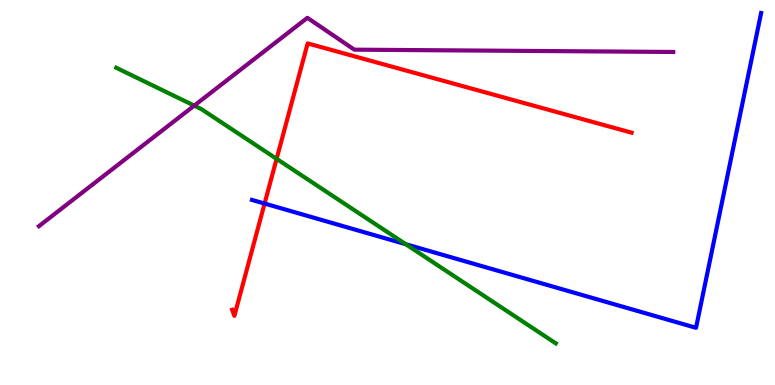[{'lines': ['blue', 'red'], 'intersections': [{'x': 3.41, 'y': 4.71}]}, {'lines': ['green', 'red'], 'intersections': [{'x': 3.57, 'y': 5.87}]}, {'lines': ['purple', 'red'], 'intersections': []}, {'lines': ['blue', 'green'], 'intersections': [{'x': 5.24, 'y': 3.66}]}, {'lines': ['blue', 'purple'], 'intersections': []}, {'lines': ['green', 'purple'], 'intersections': [{'x': 2.51, 'y': 7.26}]}]